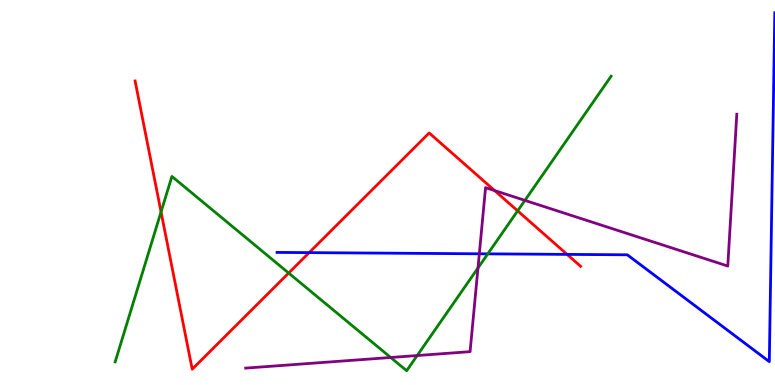[{'lines': ['blue', 'red'], 'intersections': [{'x': 3.99, 'y': 3.44}, {'x': 7.32, 'y': 3.39}]}, {'lines': ['green', 'red'], 'intersections': [{'x': 2.08, 'y': 4.5}, {'x': 3.72, 'y': 2.91}, {'x': 6.68, 'y': 4.52}]}, {'lines': ['purple', 'red'], 'intersections': [{'x': 6.38, 'y': 5.05}]}, {'lines': ['blue', 'green'], 'intersections': [{'x': 6.29, 'y': 3.41}]}, {'lines': ['blue', 'purple'], 'intersections': [{'x': 6.18, 'y': 3.41}]}, {'lines': ['green', 'purple'], 'intersections': [{'x': 5.04, 'y': 0.715}, {'x': 5.38, 'y': 0.765}, {'x': 6.17, 'y': 3.04}, {'x': 6.77, 'y': 4.8}]}]